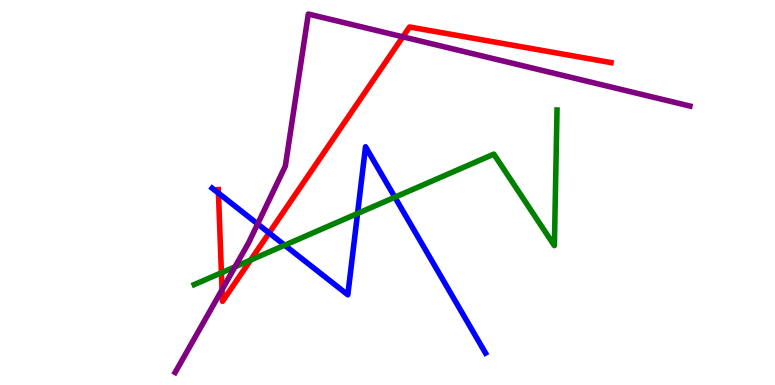[{'lines': ['blue', 'red'], 'intersections': [{'x': 2.82, 'y': 4.98}, {'x': 3.47, 'y': 3.95}]}, {'lines': ['green', 'red'], 'intersections': [{'x': 2.86, 'y': 2.92}, {'x': 3.23, 'y': 3.25}]}, {'lines': ['purple', 'red'], 'intersections': [{'x': 2.87, 'y': 2.48}, {'x': 5.2, 'y': 9.04}]}, {'lines': ['blue', 'green'], 'intersections': [{'x': 3.67, 'y': 3.63}, {'x': 4.61, 'y': 4.46}, {'x': 5.1, 'y': 4.88}]}, {'lines': ['blue', 'purple'], 'intersections': [{'x': 3.32, 'y': 4.18}]}, {'lines': ['green', 'purple'], 'intersections': [{'x': 3.03, 'y': 3.07}]}]